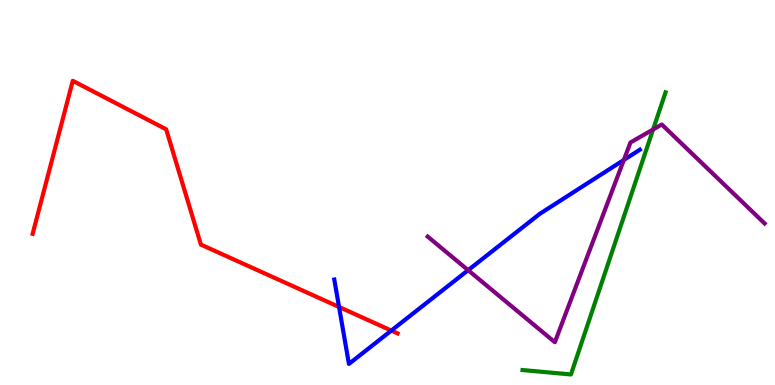[{'lines': ['blue', 'red'], 'intersections': [{'x': 4.37, 'y': 2.03}, {'x': 5.05, 'y': 1.41}]}, {'lines': ['green', 'red'], 'intersections': []}, {'lines': ['purple', 'red'], 'intersections': []}, {'lines': ['blue', 'green'], 'intersections': []}, {'lines': ['blue', 'purple'], 'intersections': [{'x': 6.04, 'y': 2.98}, {'x': 8.05, 'y': 5.84}]}, {'lines': ['green', 'purple'], 'intersections': [{'x': 8.43, 'y': 6.64}]}]